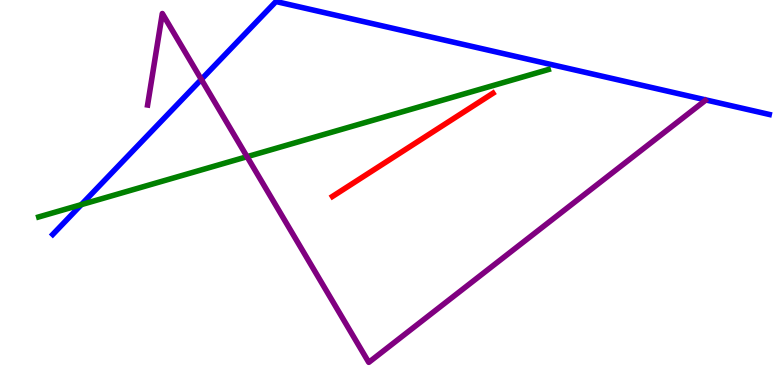[{'lines': ['blue', 'red'], 'intersections': []}, {'lines': ['green', 'red'], 'intersections': []}, {'lines': ['purple', 'red'], 'intersections': []}, {'lines': ['blue', 'green'], 'intersections': [{'x': 1.05, 'y': 4.69}]}, {'lines': ['blue', 'purple'], 'intersections': [{'x': 2.6, 'y': 7.94}]}, {'lines': ['green', 'purple'], 'intersections': [{'x': 3.19, 'y': 5.93}]}]